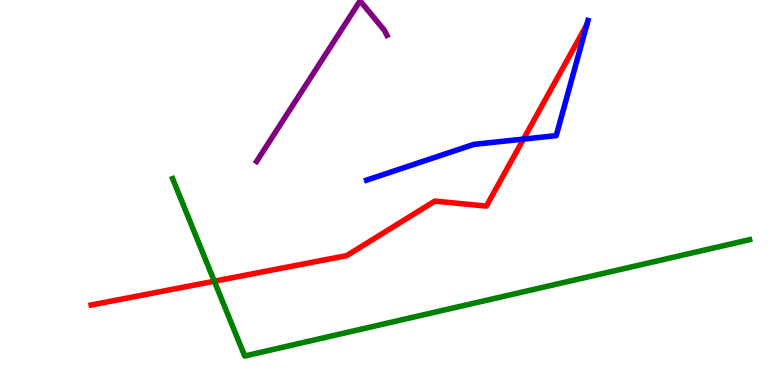[{'lines': ['blue', 'red'], 'intersections': [{'x': 6.75, 'y': 6.39}]}, {'lines': ['green', 'red'], 'intersections': [{'x': 2.77, 'y': 2.7}]}, {'lines': ['purple', 'red'], 'intersections': []}, {'lines': ['blue', 'green'], 'intersections': []}, {'lines': ['blue', 'purple'], 'intersections': []}, {'lines': ['green', 'purple'], 'intersections': []}]